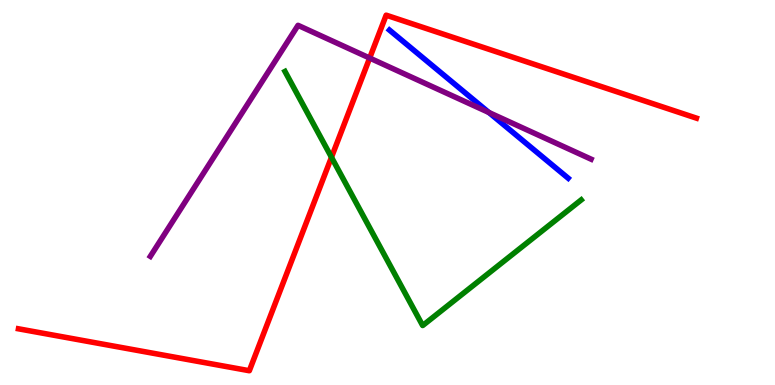[{'lines': ['blue', 'red'], 'intersections': []}, {'lines': ['green', 'red'], 'intersections': [{'x': 4.28, 'y': 5.92}]}, {'lines': ['purple', 'red'], 'intersections': [{'x': 4.77, 'y': 8.49}]}, {'lines': ['blue', 'green'], 'intersections': []}, {'lines': ['blue', 'purple'], 'intersections': [{'x': 6.31, 'y': 7.08}]}, {'lines': ['green', 'purple'], 'intersections': []}]